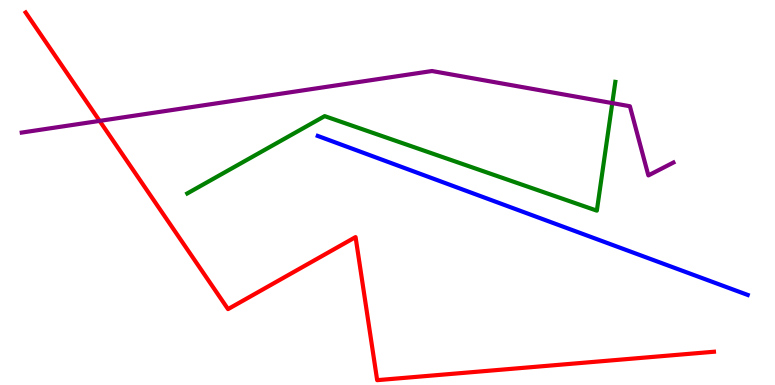[{'lines': ['blue', 'red'], 'intersections': []}, {'lines': ['green', 'red'], 'intersections': []}, {'lines': ['purple', 'red'], 'intersections': [{'x': 1.29, 'y': 6.86}]}, {'lines': ['blue', 'green'], 'intersections': []}, {'lines': ['blue', 'purple'], 'intersections': []}, {'lines': ['green', 'purple'], 'intersections': [{'x': 7.9, 'y': 7.32}]}]